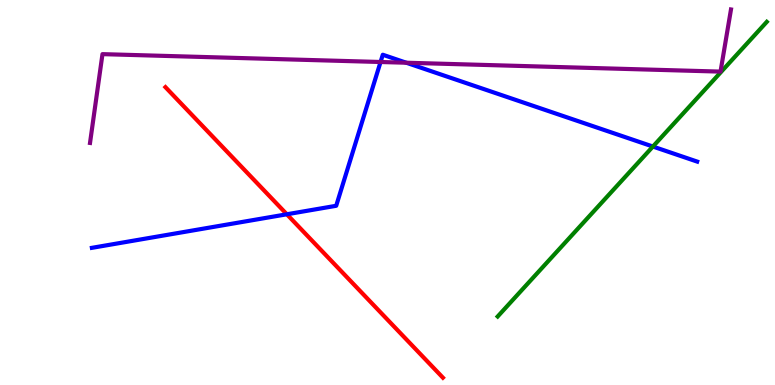[{'lines': ['blue', 'red'], 'intersections': [{'x': 3.7, 'y': 4.43}]}, {'lines': ['green', 'red'], 'intersections': []}, {'lines': ['purple', 'red'], 'intersections': []}, {'lines': ['blue', 'green'], 'intersections': [{'x': 8.42, 'y': 6.19}]}, {'lines': ['blue', 'purple'], 'intersections': [{'x': 4.91, 'y': 8.39}, {'x': 5.24, 'y': 8.37}]}, {'lines': ['green', 'purple'], 'intersections': []}]